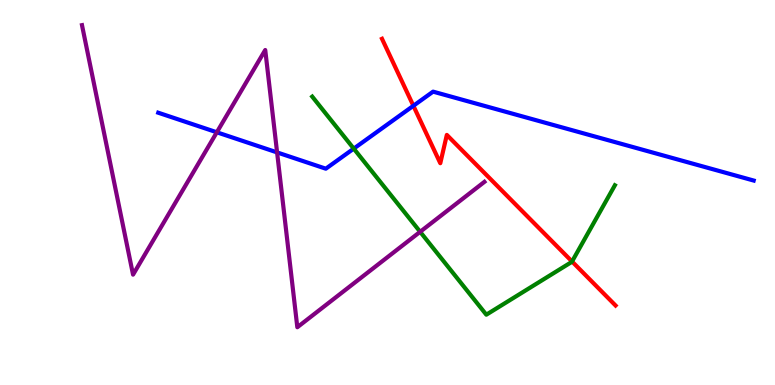[{'lines': ['blue', 'red'], 'intersections': [{'x': 5.33, 'y': 7.25}]}, {'lines': ['green', 'red'], 'intersections': [{'x': 7.38, 'y': 3.21}]}, {'lines': ['purple', 'red'], 'intersections': []}, {'lines': ['blue', 'green'], 'intersections': [{'x': 4.56, 'y': 6.14}]}, {'lines': ['blue', 'purple'], 'intersections': [{'x': 2.8, 'y': 6.56}, {'x': 3.58, 'y': 6.04}]}, {'lines': ['green', 'purple'], 'intersections': [{'x': 5.42, 'y': 3.98}]}]